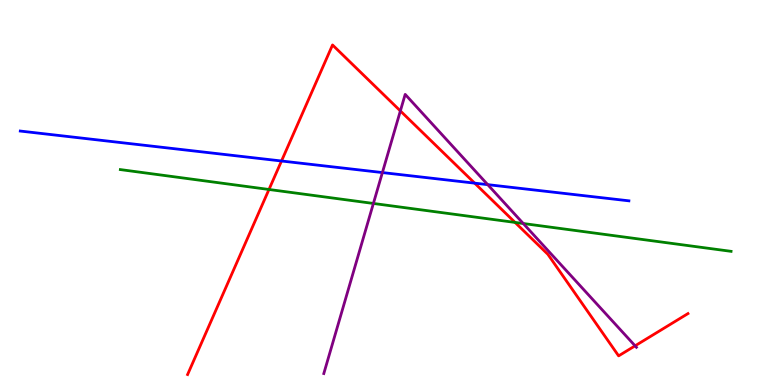[{'lines': ['blue', 'red'], 'intersections': [{'x': 3.63, 'y': 5.82}, {'x': 6.12, 'y': 5.24}]}, {'lines': ['green', 'red'], 'intersections': [{'x': 3.47, 'y': 5.08}, {'x': 6.65, 'y': 4.22}]}, {'lines': ['purple', 'red'], 'intersections': [{'x': 5.17, 'y': 7.12}, {'x': 8.19, 'y': 1.02}]}, {'lines': ['blue', 'green'], 'intersections': []}, {'lines': ['blue', 'purple'], 'intersections': [{'x': 4.93, 'y': 5.52}, {'x': 6.29, 'y': 5.2}]}, {'lines': ['green', 'purple'], 'intersections': [{'x': 4.82, 'y': 4.72}, {'x': 6.75, 'y': 4.19}]}]